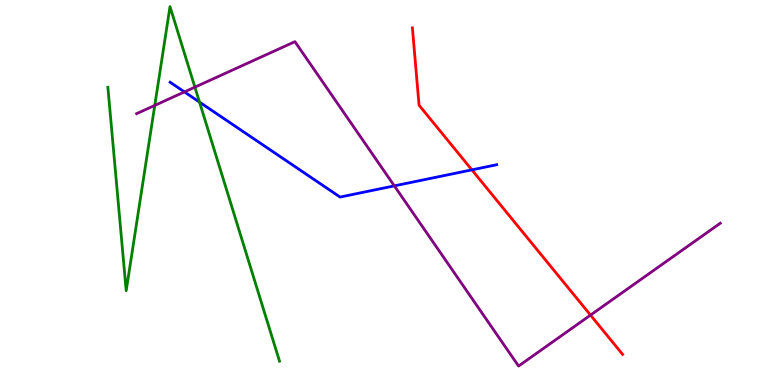[{'lines': ['blue', 'red'], 'intersections': [{'x': 6.09, 'y': 5.59}]}, {'lines': ['green', 'red'], 'intersections': []}, {'lines': ['purple', 'red'], 'intersections': [{'x': 7.62, 'y': 1.82}]}, {'lines': ['blue', 'green'], 'intersections': [{'x': 2.57, 'y': 7.35}]}, {'lines': ['blue', 'purple'], 'intersections': [{'x': 2.38, 'y': 7.61}, {'x': 5.09, 'y': 5.17}]}, {'lines': ['green', 'purple'], 'intersections': [{'x': 2.0, 'y': 7.26}, {'x': 2.51, 'y': 7.74}]}]